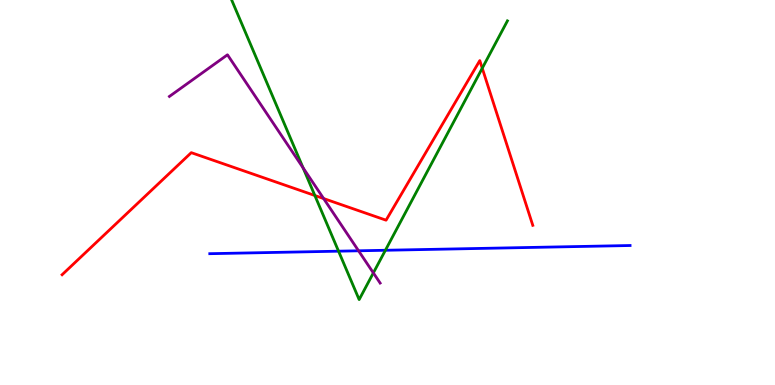[{'lines': ['blue', 'red'], 'intersections': []}, {'lines': ['green', 'red'], 'intersections': [{'x': 4.06, 'y': 4.92}, {'x': 6.22, 'y': 8.23}]}, {'lines': ['purple', 'red'], 'intersections': [{'x': 4.18, 'y': 4.84}]}, {'lines': ['blue', 'green'], 'intersections': [{'x': 4.37, 'y': 3.48}, {'x': 4.97, 'y': 3.5}]}, {'lines': ['blue', 'purple'], 'intersections': [{'x': 4.63, 'y': 3.49}]}, {'lines': ['green', 'purple'], 'intersections': [{'x': 3.91, 'y': 5.64}, {'x': 4.82, 'y': 2.91}]}]